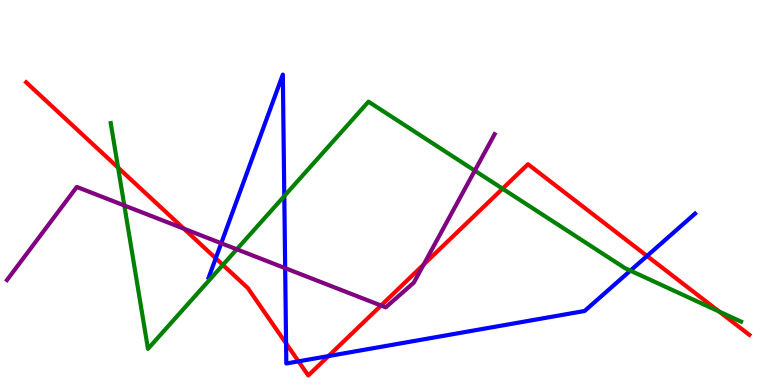[{'lines': ['blue', 'red'], 'intersections': [{'x': 2.78, 'y': 3.29}, {'x': 3.69, 'y': 1.08}, {'x': 3.85, 'y': 0.614}, {'x': 4.24, 'y': 0.751}, {'x': 8.35, 'y': 3.35}]}, {'lines': ['green', 'red'], 'intersections': [{'x': 1.52, 'y': 5.65}, {'x': 2.88, 'y': 3.12}, {'x': 6.48, 'y': 5.1}, {'x': 9.28, 'y': 1.91}]}, {'lines': ['purple', 'red'], 'intersections': [{'x': 2.37, 'y': 4.06}, {'x': 4.92, 'y': 2.06}, {'x': 5.47, 'y': 3.13}]}, {'lines': ['blue', 'green'], 'intersections': [{'x': 3.67, 'y': 4.91}, {'x': 8.13, 'y': 2.97}]}, {'lines': ['blue', 'purple'], 'intersections': [{'x': 2.85, 'y': 3.68}, {'x': 3.68, 'y': 3.03}]}, {'lines': ['green', 'purple'], 'intersections': [{'x': 1.6, 'y': 4.66}, {'x': 3.06, 'y': 3.52}, {'x': 6.13, 'y': 5.57}]}]